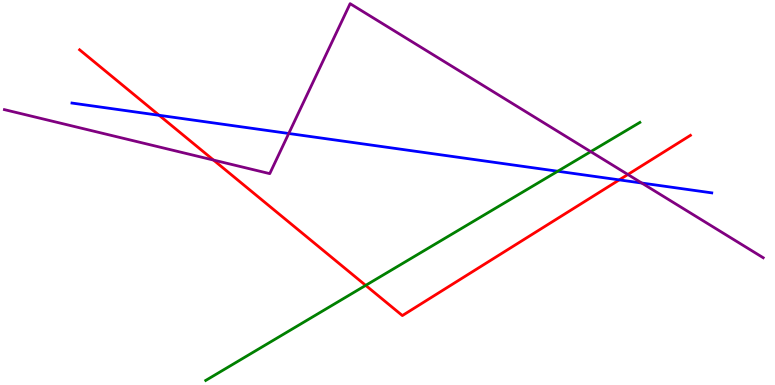[{'lines': ['blue', 'red'], 'intersections': [{'x': 2.05, 'y': 7.01}, {'x': 7.99, 'y': 5.33}]}, {'lines': ['green', 'red'], 'intersections': [{'x': 4.72, 'y': 2.59}]}, {'lines': ['purple', 'red'], 'intersections': [{'x': 2.76, 'y': 5.84}, {'x': 8.1, 'y': 5.47}]}, {'lines': ['blue', 'green'], 'intersections': [{'x': 7.2, 'y': 5.55}]}, {'lines': ['blue', 'purple'], 'intersections': [{'x': 3.73, 'y': 6.53}, {'x': 8.28, 'y': 5.25}]}, {'lines': ['green', 'purple'], 'intersections': [{'x': 7.62, 'y': 6.06}]}]